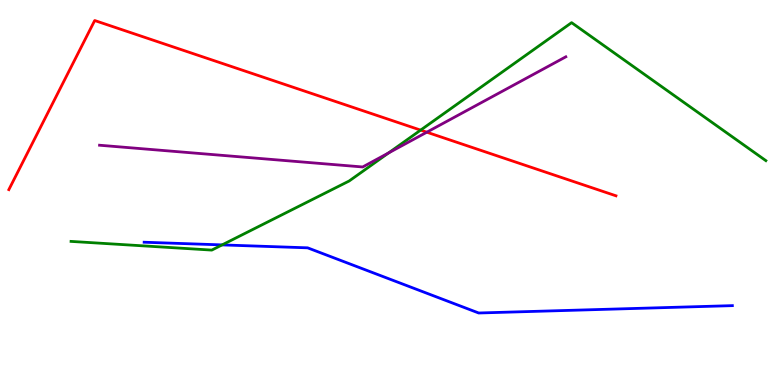[{'lines': ['blue', 'red'], 'intersections': []}, {'lines': ['green', 'red'], 'intersections': [{'x': 5.43, 'y': 6.62}]}, {'lines': ['purple', 'red'], 'intersections': [{'x': 5.51, 'y': 6.57}]}, {'lines': ['blue', 'green'], 'intersections': [{'x': 2.87, 'y': 3.64}]}, {'lines': ['blue', 'purple'], 'intersections': []}, {'lines': ['green', 'purple'], 'intersections': [{'x': 5.01, 'y': 6.03}]}]